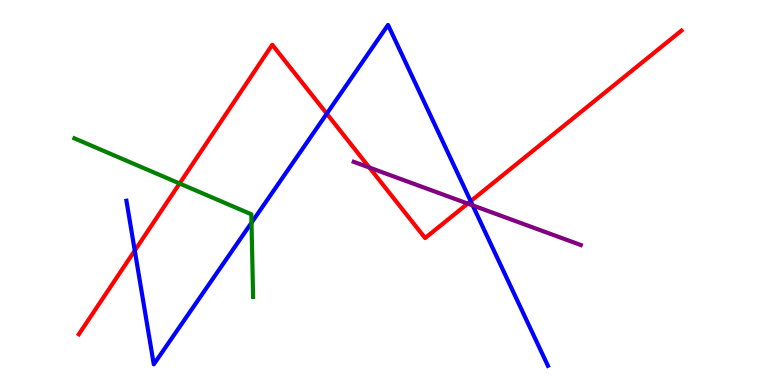[{'lines': ['blue', 'red'], 'intersections': [{'x': 1.74, 'y': 3.49}, {'x': 4.22, 'y': 7.05}, {'x': 6.07, 'y': 4.77}]}, {'lines': ['green', 'red'], 'intersections': [{'x': 2.32, 'y': 5.23}]}, {'lines': ['purple', 'red'], 'intersections': [{'x': 4.77, 'y': 5.65}, {'x': 6.04, 'y': 4.71}]}, {'lines': ['blue', 'green'], 'intersections': [{'x': 3.25, 'y': 4.21}]}, {'lines': ['blue', 'purple'], 'intersections': [{'x': 6.1, 'y': 4.66}]}, {'lines': ['green', 'purple'], 'intersections': []}]